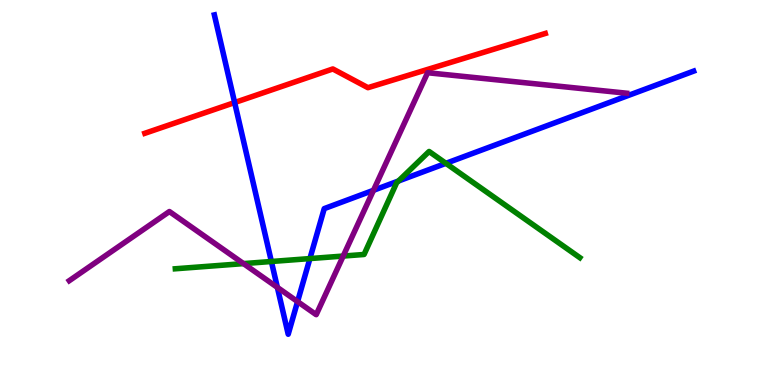[{'lines': ['blue', 'red'], 'intersections': [{'x': 3.03, 'y': 7.34}]}, {'lines': ['green', 'red'], 'intersections': []}, {'lines': ['purple', 'red'], 'intersections': []}, {'lines': ['blue', 'green'], 'intersections': [{'x': 3.5, 'y': 3.21}, {'x': 4.0, 'y': 3.28}, {'x': 5.14, 'y': 5.3}, {'x': 5.75, 'y': 5.76}]}, {'lines': ['blue', 'purple'], 'intersections': [{'x': 3.58, 'y': 2.54}, {'x': 3.84, 'y': 2.17}, {'x': 4.82, 'y': 5.06}]}, {'lines': ['green', 'purple'], 'intersections': [{'x': 3.14, 'y': 3.15}, {'x': 4.43, 'y': 3.35}]}]